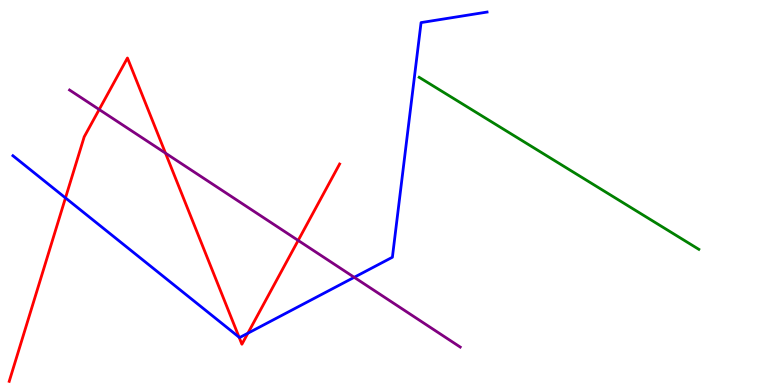[{'lines': ['blue', 'red'], 'intersections': [{'x': 0.845, 'y': 4.86}, {'x': 3.08, 'y': 1.24}, {'x': 3.2, 'y': 1.34}]}, {'lines': ['green', 'red'], 'intersections': []}, {'lines': ['purple', 'red'], 'intersections': [{'x': 1.28, 'y': 7.16}, {'x': 2.14, 'y': 6.02}, {'x': 3.85, 'y': 3.75}]}, {'lines': ['blue', 'green'], 'intersections': []}, {'lines': ['blue', 'purple'], 'intersections': [{'x': 4.57, 'y': 2.8}]}, {'lines': ['green', 'purple'], 'intersections': []}]